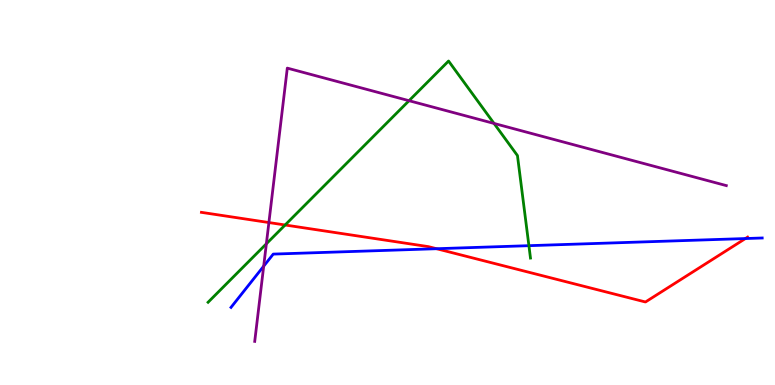[{'lines': ['blue', 'red'], 'intersections': [{'x': 5.63, 'y': 3.54}, {'x': 9.62, 'y': 3.8}]}, {'lines': ['green', 'red'], 'intersections': [{'x': 3.68, 'y': 4.16}]}, {'lines': ['purple', 'red'], 'intersections': [{'x': 3.47, 'y': 4.22}]}, {'lines': ['blue', 'green'], 'intersections': [{'x': 6.82, 'y': 3.62}]}, {'lines': ['blue', 'purple'], 'intersections': [{'x': 3.4, 'y': 3.09}]}, {'lines': ['green', 'purple'], 'intersections': [{'x': 3.44, 'y': 3.67}, {'x': 5.28, 'y': 7.38}, {'x': 6.37, 'y': 6.79}]}]